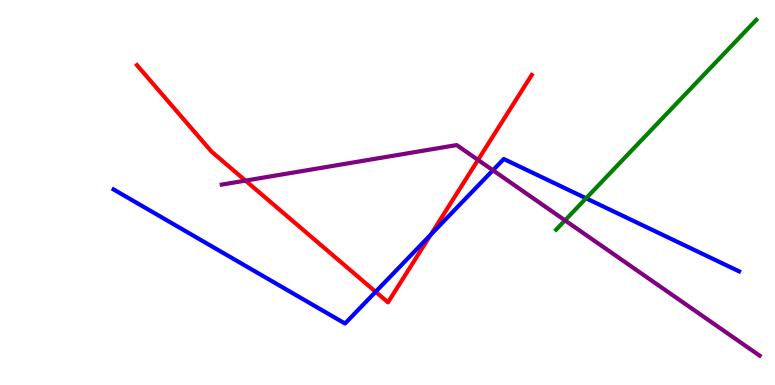[{'lines': ['blue', 'red'], 'intersections': [{'x': 4.85, 'y': 2.42}, {'x': 5.56, 'y': 3.9}]}, {'lines': ['green', 'red'], 'intersections': []}, {'lines': ['purple', 'red'], 'intersections': [{'x': 3.17, 'y': 5.31}, {'x': 6.17, 'y': 5.85}]}, {'lines': ['blue', 'green'], 'intersections': [{'x': 7.56, 'y': 4.85}]}, {'lines': ['blue', 'purple'], 'intersections': [{'x': 6.36, 'y': 5.58}]}, {'lines': ['green', 'purple'], 'intersections': [{'x': 7.29, 'y': 4.28}]}]